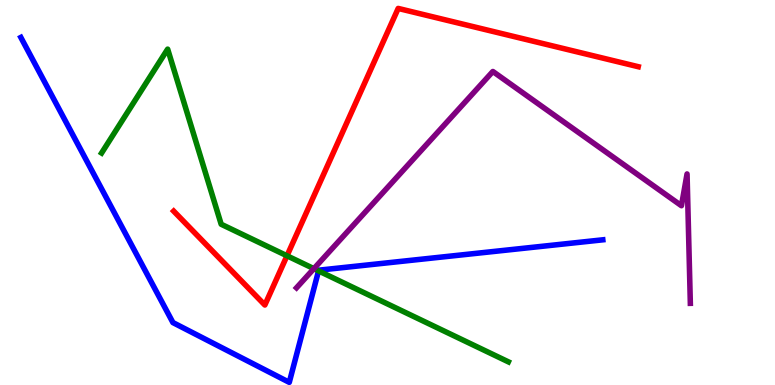[{'lines': ['blue', 'red'], 'intersections': []}, {'lines': ['green', 'red'], 'intersections': [{'x': 3.7, 'y': 3.36}]}, {'lines': ['purple', 'red'], 'intersections': []}, {'lines': ['blue', 'green'], 'intersections': [{'x': 4.11, 'y': 2.96}]}, {'lines': ['blue', 'purple'], 'intersections': []}, {'lines': ['green', 'purple'], 'intersections': [{'x': 4.05, 'y': 3.02}]}]